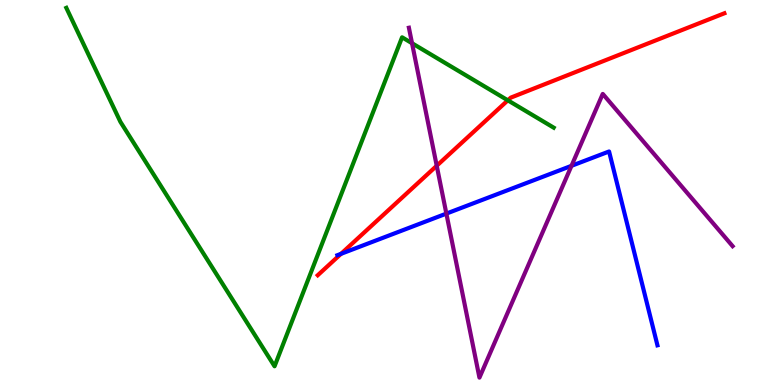[{'lines': ['blue', 'red'], 'intersections': [{'x': 4.4, 'y': 3.41}]}, {'lines': ['green', 'red'], 'intersections': [{'x': 6.55, 'y': 7.39}]}, {'lines': ['purple', 'red'], 'intersections': [{'x': 5.64, 'y': 5.69}]}, {'lines': ['blue', 'green'], 'intersections': []}, {'lines': ['blue', 'purple'], 'intersections': [{'x': 5.76, 'y': 4.45}, {'x': 7.37, 'y': 5.69}]}, {'lines': ['green', 'purple'], 'intersections': [{'x': 5.32, 'y': 8.88}]}]